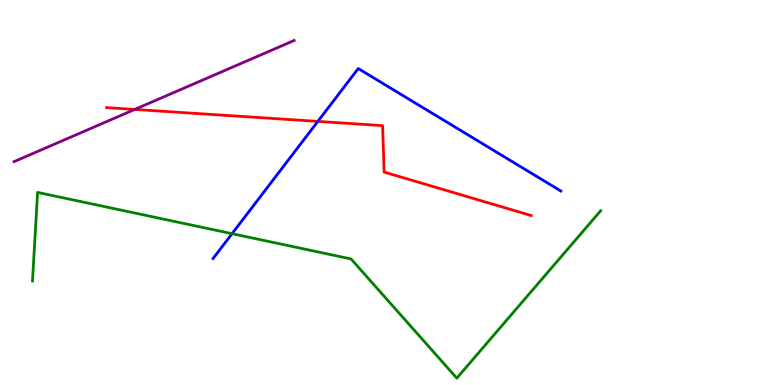[{'lines': ['blue', 'red'], 'intersections': [{'x': 4.1, 'y': 6.85}]}, {'lines': ['green', 'red'], 'intersections': []}, {'lines': ['purple', 'red'], 'intersections': [{'x': 1.74, 'y': 7.16}]}, {'lines': ['blue', 'green'], 'intersections': [{'x': 2.99, 'y': 3.93}]}, {'lines': ['blue', 'purple'], 'intersections': []}, {'lines': ['green', 'purple'], 'intersections': []}]